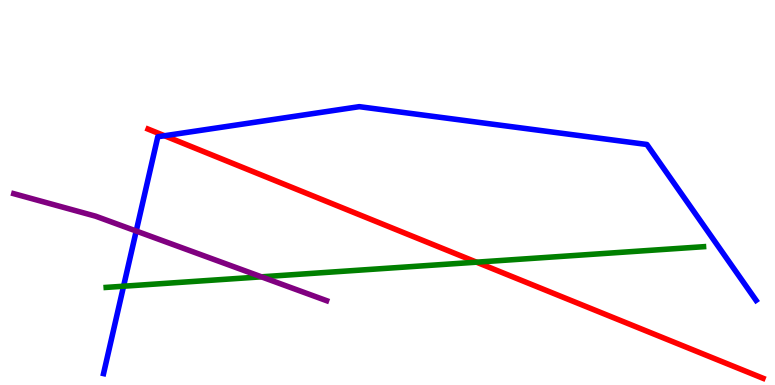[{'lines': ['blue', 'red'], 'intersections': [{'x': 2.12, 'y': 6.47}]}, {'lines': ['green', 'red'], 'intersections': [{'x': 6.15, 'y': 3.19}]}, {'lines': ['purple', 'red'], 'intersections': []}, {'lines': ['blue', 'green'], 'intersections': [{'x': 1.59, 'y': 2.57}]}, {'lines': ['blue', 'purple'], 'intersections': [{'x': 1.76, 'y': 4.0}]}, {'lines': ['green', 'purple'], 'intersections': [{'x': 3.37, 'y': 2.81}]}]